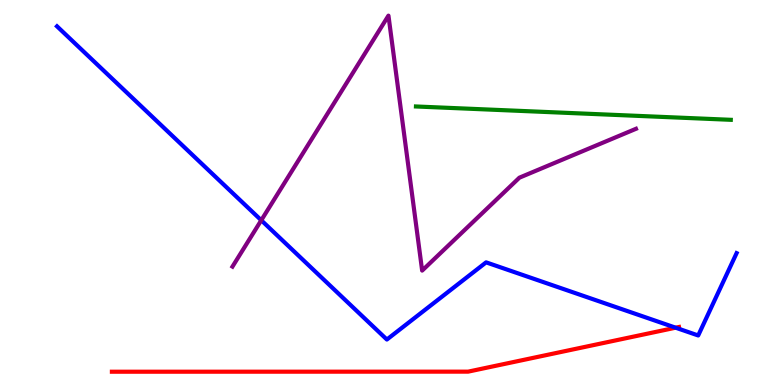[{'lines': ['blue', 'red'], 'intersections': [{'x': 8.72, 'y': 1.49}]}, {'lines': ['green', 'red'], 'intersections': []}, {'lines': ['purple', 'red'], 'intersections': []}, {'lines': ['blue', 'green'], 'intersections': []}, {'lines': ['blue', 'purple'], 'intersections': [{'x': 3.37, 'y': 4.28}]}, {'lines': ['green', 'purple'], 'intersections': []}]